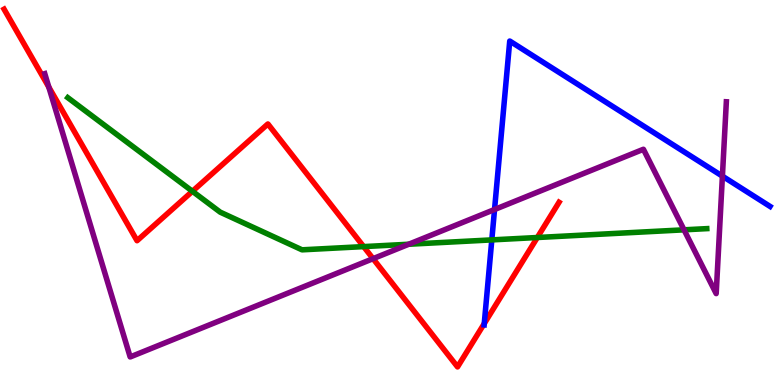[{'lines': ['blue', 'red'], 'intersections': [{'x': 6.25, 'y': 1.6}]}, {'lines': ['green', 'red'], 'intersections': [{'x': 2.48, 'y': 5.03}, {'x': 4.69, 'y': 3.59}, {'x': 6.93, 'y': 3.83}]}, {'lines': ['purple', 'red'], 'intersections': [{'x': 0.63, 'y': 7.74}, {'x': 4.81, 'y': 3.28}]}, {'lines': ['blue', 'green'], 'intersections': [{'x': 6.35, 'y': 3.77}]}, {'lines': ['blue', 'purple'], 'intersections': [{'x': 6.38, 'y': 4.56}, {'x': 9.32, 'y': 5.42}]}, {'lines': ['green', 'purple'], 'intersections': [{'x': 5.27, 'y': 3.66}, {'x': 8.83, 'y': 4.03}]}]